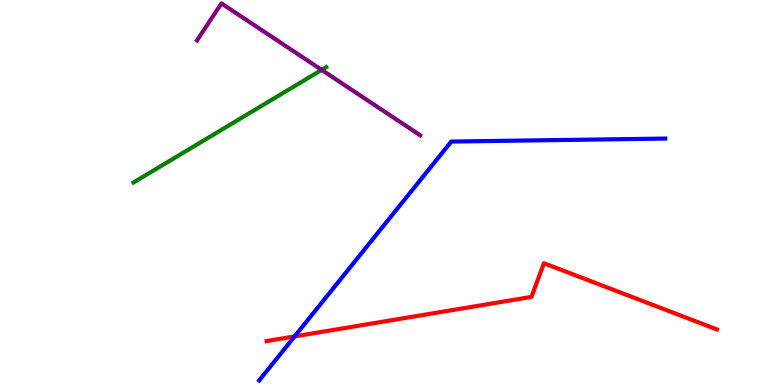[{'lines': ['blue', 'red'], 'intersections': [{'x': 3.8, 'y': 1.26}]}, {'lines': ['green', 'red'], 'intersections': []}, {'lines': ['purple', 'red'], 'intersections': []}, {'lines': ['blue', 'green'], 'intersections': []}, {'lines': ['blue', 'purple'], 'intersections': []}, {'lines': ['green', 'purple'], 'intersections': [{'x': 4.15, 'y': 8.18}]}]